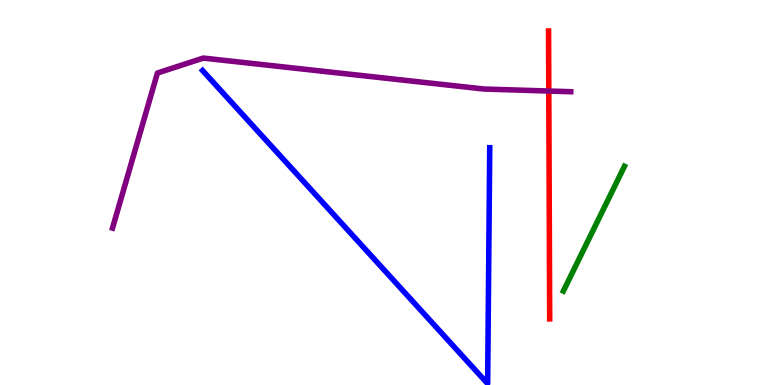[{'lines': ['blue', 'red'], 'intersections': []}, {'lines': ['green', 'red'], 'intersections': []}, {'lines': ['purple', 'red'], 'intersections': [{'x': 7.08, 'y': 7.64}]}, {'lines': ['blue', 'green'], 'intersections': []}, {'lines': ['blue', 'purple'], 'intersections': []}, {'lines': ['green', 'purple'], 'intersections': []}]